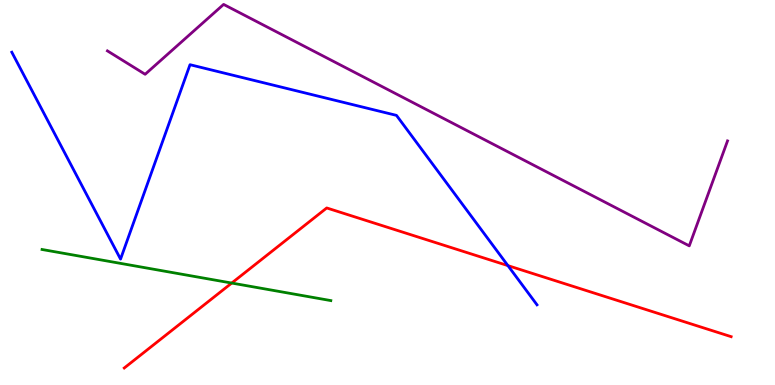[{'lines': ['blue', 'red'], 'intersections': [{'x': 6.55, 'y': 3.1}]}, {'lines': ['green', 'red'], 'intersections': [{'x': 2.99, 'y': 2.65}]}, {'lines': ['purple', 'red'], 'intersections': []}, {'lines': ['blue', 'green'], 'intersections': []}, {'lines': ['blue', 'purple'], 'intersections': []}, {'lines': ['green', 'purple'], 'intersections': []}]